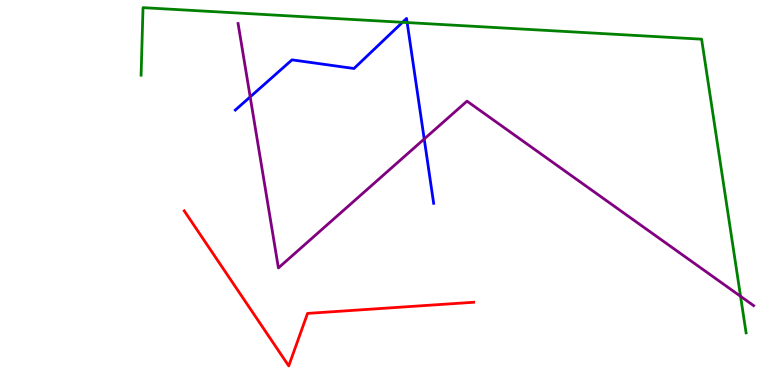[{'lines': ['blue', 'red'], 'intersections': []}, {'lines': ['green', 'red'], 'intersections': []}, {'lines': ['purple', 'red'], 'intersections': []}, {'lines': ['blue', 'green'], 'intersections': [{'x': 5.19, 'y': 9.42}, {'x': 5.25, 'y': 9.41}]}, {'lines': ['blue', 'purple'], 'intersections': [{'x': 3.23, 'y': 7.48}, {'x': 5.47, 'y': 6.39}]}, {'lines': ['green', 'purple'], 'intersections': [{'x': 9.56, 'y': 2.3}]}]